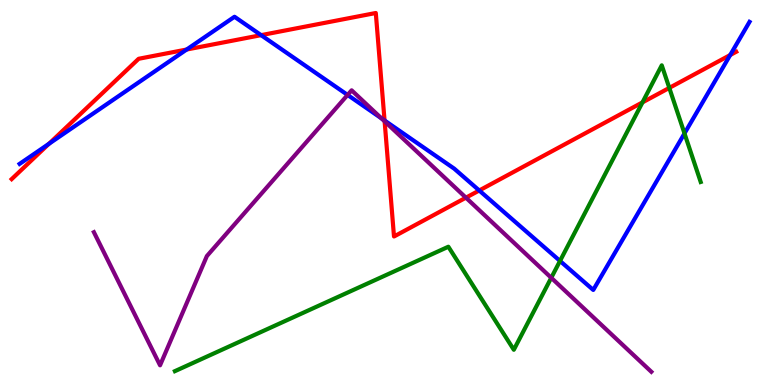[{'lines': ['blue', 'red'], 'intersections': [{'x': 0.631, 'y': 6.26}, {'x': 2.41, 'y': 8.71}, {'x': 3.37, 'y': 9.09}, {'x': 4.96, 'y': 6.87}, {'x': 6.18, 'y': 5.05}, {'x': 9.42, 'y': 8.57}]}, {'lines': ['green', 'red'], 'intersections': [{'x': 8.29, 'y': 7.34}, {'x': 8.64, 'y': 7.72}]}, {'lines': ['purple', 'red'], 'intersections': [{'x': 4.96, 'y': 6.85}, {'x': 6.01, 'y': 4.87}]}, {'lines': ['blue', 'green'], 'intersections': [{'x': 7.23, 'y': 3.22}, {'x': 8.83, 'y': 6.53}]}, {'lines': ['blue', 'purple'], 'intersections': [{'x': 4.48, 'y': 7.53}, {'x': 4.92, 'y': 6.92}]}, {'lines': ['green', 'purple'], 'intersections': [{'x': 7.11, 'y': 2.78}]}]